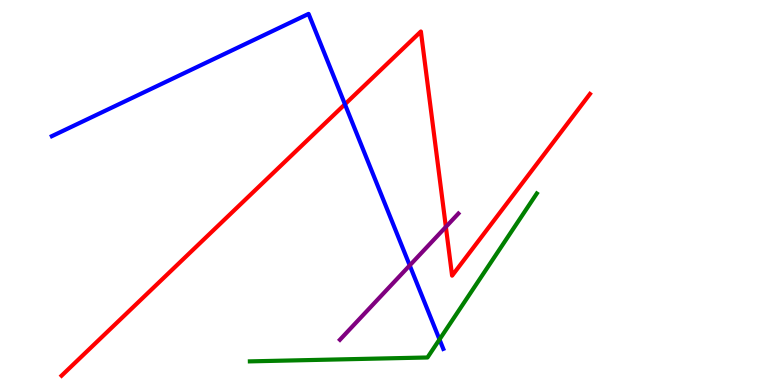[{'lines': ['blue', 'red'], 'intersections': [{'x': 4.45, 'y': 7.29}]}, {'lines': ['green', 'red'], 'intersections': []}, {'lines': ['purple', 'red'], 'intersections': [{'x': 5.75, 'y': 4.11}]}, {'lines': ['blue', 'green'], 'intersections': [{'x': 5.67, 'y': 1.18}]}, {'lines': ['blue', 'purple'], 'intersections': [{'x': 5.29, 'y': 3.11}]}, {'lines': ['green', 'purple'], 'intersections': []}]